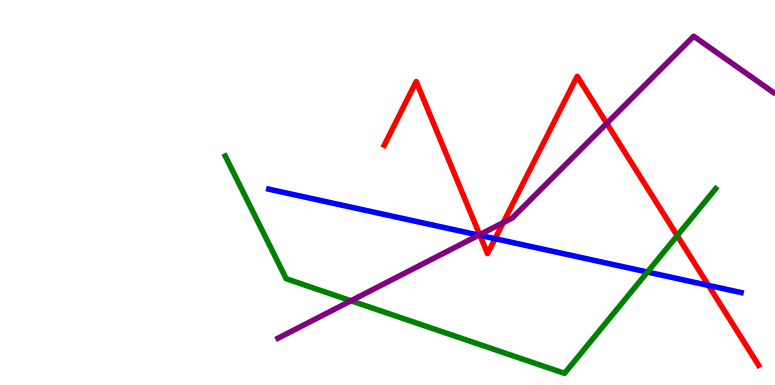[{'lines': ['blue', 'red'], 'intersections': [{'x': 6.19, 'y': 3.89}, {'x': 6.39, 'y': 3.8}, {'x': 9.14, 'y': 2.59}]}, {'lines': ['green', 'red'], 'intersections': [{'x': 8.74, 'y': 3.88}]}, {'lines': ['purple', 'red'], 'intersections': [{'x': 6.19, 'y': 3.9}, {'x': 6.49, 'y': 4.22}, {'x': 7.83, 'y': 6.8}]}, {'lines': ['blue', 'green'], 'intersections': [{'x': 8.35, 'y': 2.93}]}, {'lines': ['blue', 'purple'], 'intersections': [{'x': 6.18, 'y': 3.89}]}, {'lines': ['green', 'purple'], 'intersections': [{'x': 4.53, 'y': 2.19}]}]